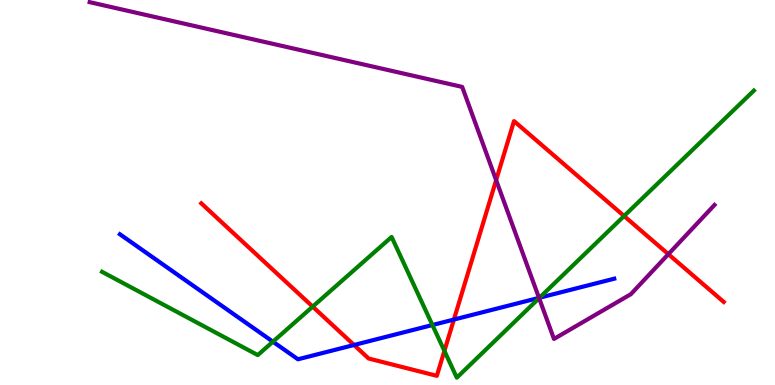[{'lines': ['blue', 'red'], 'intersections': [{'x': 4.57, 'y': 1.04}, {'x': 5.86, 'y': 1.7}]}, {'lines': ['green', 'red'], 'intersections': [{'x': 4.03, 'y': 2.04}, {'x': 5.73, 'y': 0.886}, {'x': 8.05, 'y': 4.39}]}, {'lines': ['purple', 'red'], 'intersections': [{'x': 6.4, 'y': 5.32}, {'x': 8.62, 'y': 3.4}]}, {'lines': ['blue', 'green'], 'intersections': [{'x': 3.52, 'y': 1.12}, {'x': 5.58, 'y': 1.56}, {'x': 6.96, 'y': 2.27}]}, {'lines': ['blue', 'purple'], 'intersections': [{'x': 6.95, 'y': 2.26}]}, {'lines': ['green', 'purple'], 'intersections': [{'x': 6.96, 'y': 2.26}]}]